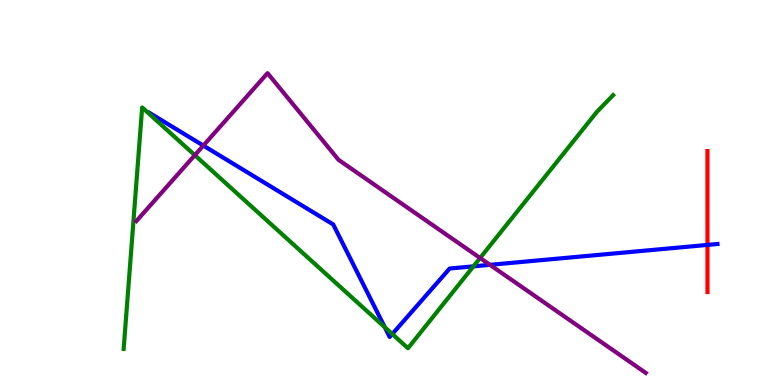[{'lines': ['blue', 'red'], 'intersections': [{'x': 9.13, 'y': 3.64}]}, {'lines': ['green', 'red'], 'intersections': []}, {'lines': ['purple', 'red'], 'intersections': []}, {'lines': ['blue', 'green'], 'intersections': [{'x': 4.97, 'y': 1.5}, {'x': 5.06, 'y': 1.32}, {'x': 6.11, 'y': 3.08}]}, {'lines': ['blue', 'purple'], 'intersections': [{'x': 2.62, 'y': 6.22}, {'x': 6.32, 'y': 3.12}]}, {'lines': ['green', 'purple'], 'intersections': [{'x': 2.51, 'y': 5.97}, {'x': 6.19, 'y': 3.3}]}]